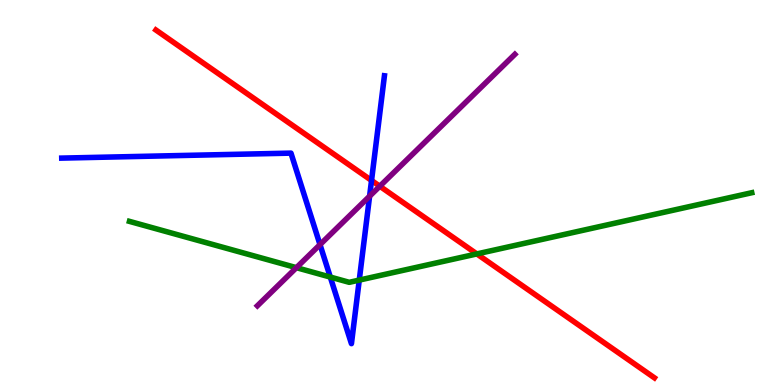[{'lines': ['blue', 'red'], 'intersections': [{'x': 4.79, 'y': 5.31}]}, {'lines': ['green', 'red'], 'intersections': [{'x': 6.15, 'y': 3.4}]}, {'lines': ['purple', 'red'], 'intersections': [{'x': 4.9, 'y': 5.16}]}, {'lines': ['blue', 'green'], 'intersections': [{'x': 4.26, 'y': 2.8}, {'x': 4.64, 'y': 2.72}]}, {'lines': ['blue', 'purple'], 'intersections': [{'x': 4.13, 'y': 3.65}, {'x': 4.77, 'y': 4.9}]}, {'lines': ['green', 'purple'], 'intersections': [{'x': 3.82, 'y': 3.05}]}]